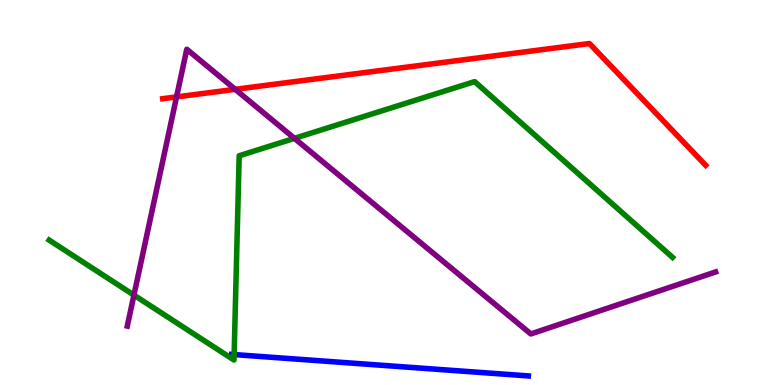[{'lines': ['blue', 'red'], 'intersections': []}, {'lines': ['green', 'red'], 'intersections': []}, {'lines': ['purple', 'red'], 'intersections': [{'x': 2.28, 'y': 7.48}, {'x': 3.03, 'y': 7.68}]}, {'lines': ['blue', 'green'], 'intersections': [{'x': 3.02, 'y': 0.79}]}, {'lines': ['blue', 'purple'], 'intersections': []}, {'lines': ['green', 'purple'], 'intersections': [{'x': 1.73, 'y': 2.34}, {'x': 3.8, 'y': 6.41}]}]